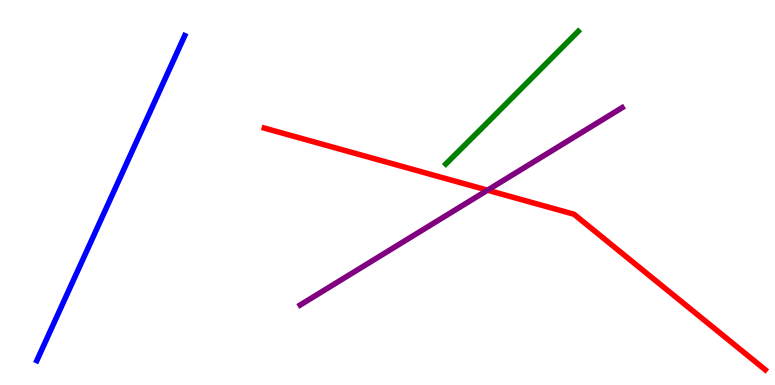[{'lines': ['blue', 'red'], 'intersections': []}, {'lines': ['green', 'red'], 'intersections': []}, {'lines': ['purple', 'red'], 'intersections': [{'x': 6.29, 'y': 5.06}]}, {'lines': ['blue', 'green'], 'intersections': []}, {'lines': ['blue', 'purple'], 'intersections': []}, {'lines': ['green', 'purple'], 'intersections': []}]